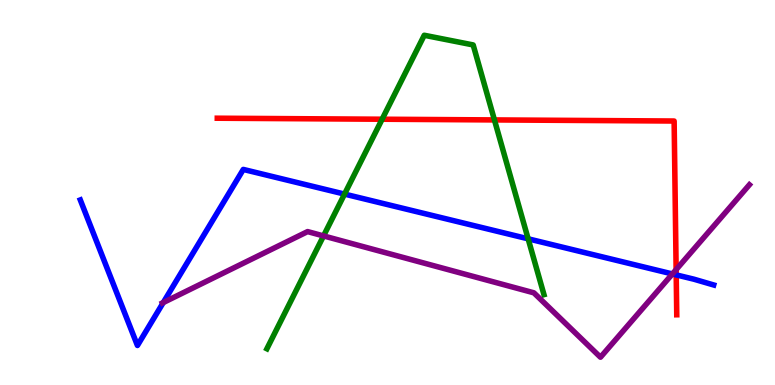[{'lines': ['blue', 'red'], 'intersections': [{'x': 8.73, 'y': 2.86}]}, {'lines': ['green', 'red'], 'intersections': [{'x': 4.93, 'y': 6.9}, {'x': 6.38, 'y': 6.89}]}, {'lines': ['purple', 'red'], 'intersections': [{'x': 8.72, 'y': 3.0}]}, {'lines': ['blue', 'green'], 'intersections': [{'x': 4.45, 'y': 4.96}, {'x': 6.81, 'y': 3.8}]}, {'lines': ['blue', 'purple'], 'intersections': [{'x': 2.11, 'y': 2.14}, {'x': 8.68, 'y': 2.88}]}, {'lines': ['green', 'purple'], 'intersections': [{'x': 4.17, 'y': 3.87}]}]